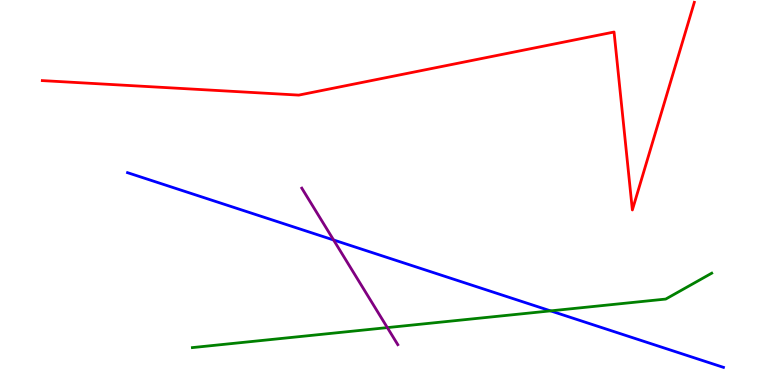[{'lines': ['blue', 'red'], 'intersections': []}, {'lines': ['green', 'red'], 'intersections': []}, {'lines': ['purple', 'red'], 'intersections': []}, {'lines': ['blue', 'green'], 'intersections': [{'x': 7.1, 'y': 1.93}]}, {'lines': ['blue', 'purple'], 'intersections': [{'x': 4.3, 'y': 3.77}]}, {'lines': ['green', 'purple'], 'intersections': [{'x': 5.0, 'y': 1.49}]}]